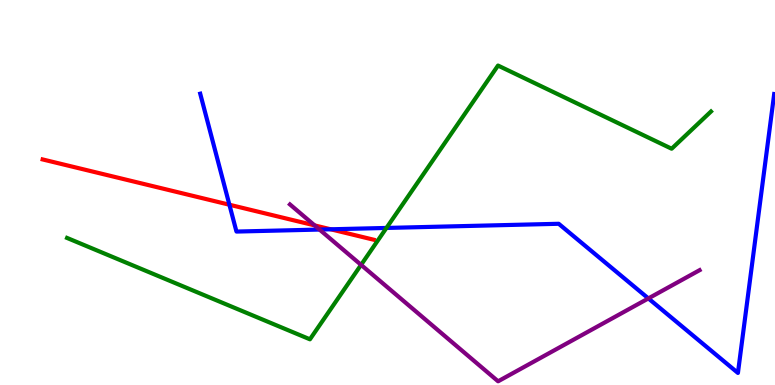[{'lines': ['blue', 'red'], 'intersections': [{'x': 2.96, 'y': 4.68}, {'x': 4.27, 'y': 4.04}]}, {'lines': ['green', 'red'], 'intersections': []}, {'lines': ['purple', 'red'], 'intersections': [{'x': 4.06, 'y': 4.15}]}, {'lines': ['blue', 'green'], 'intersections': [{'x': 4.99, 'y': 4.08}]}, {'lines': ['blue', 'purple'], 'intersections': [{'x': 4.12, 'y': 4.04}, {'x': 8.37, 'y': 2.25}]}, {'lines': ['green', 'purple'], 'intersections': [{'x': 4.66, 'y': 3.12}]}]